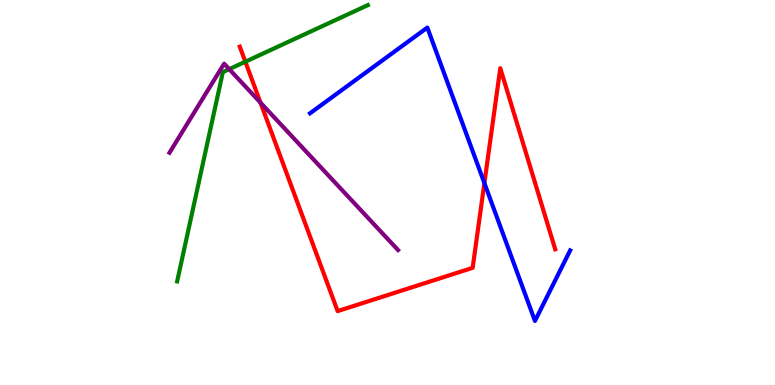[{'lines': ['blue', 'red'], 'intersections': [{'x': 6.25, 'y': 5.24}]}, {'lines': ['green', 'red'], 'intersections': [{'x': 3.17, 'y': 8.4}]}, {'lines': ['purple', 'red'], 'intersections': [{'x': 3.36, 'y': 7.33}]}, {'lines': ['blue', 'green'], 'intersections': []}, {'lines': ['blue', 'purple'], 'intersections': []}, {'lines': ['green', 'purple'], 'intersections': [{'x': 2.96, 'y': 8.2}]}]